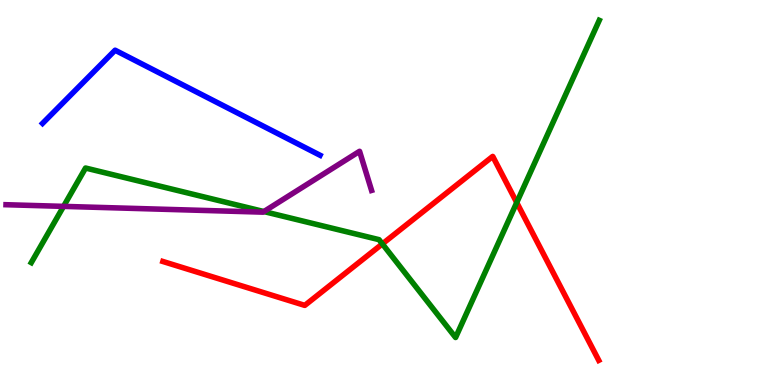[{'lines': ['blue', 'red'], 'intersections': []}, {'lines': ['green', 'red'], 'intersections': [{'x': 4.93, 'y': 3.66}, {'x': 6.67, 'y': 4.74}]}, {'lines': ['purple', 'red'], 'intersections': []}, {'lines': ['blue', 'green'], 'intersections': []}, {'lines': ['blue', 'purple'], 'intersections': []}, {'lines': ['green', 'purple'], 'intersections': [{'x': 0.82, 'y': 4.64}, {'x': 3.4, 'y': 4.51}]}]